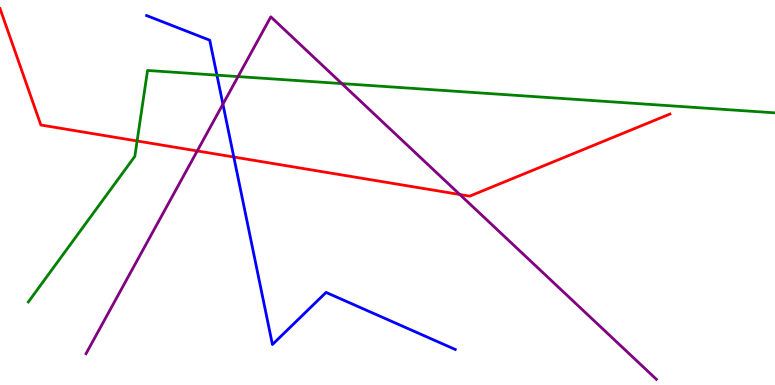[{'lines': ['blue', 'red'], 'intersections': [{'x': 3.02, 'y': 5.92}]}, {'lines': ['green', 'red'], 'intersections': [{'x': 1.77, 'y': 6.34}]}, {'lines': ['purple', 'red'], 'intersections': [{'x': 2.55, 'y': 6.08}, {'x': 5.93, 'y': 4.95}]}, {'lines': ['blue', 'green'], 'intersections': [{'x': 2.8, 'y': 8.05}]}, {'lines': ['blue', 'purple'], 'intersections': [{'x': 2.88, 'y': 7.29}]}, {'lines': ['green', 'purple'], 'intersections': [{'x': 3.07, 'y': 8.01}, {'x': 4.41, 'y': 7.83}]}]